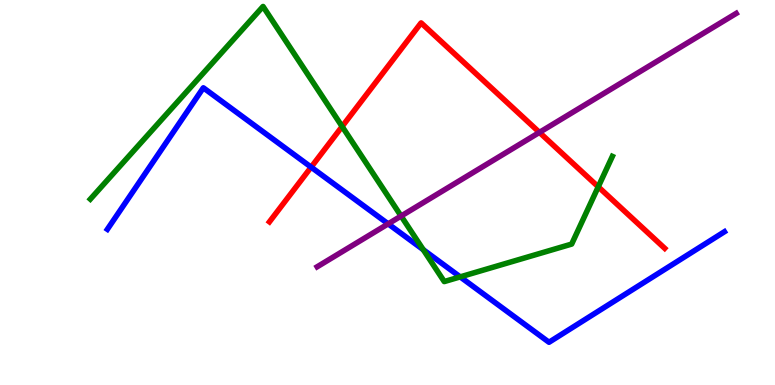[{'lines': ['blue', 'red'], 'intersections': [{'x': 4.01, 'y': 5.66}]}, {'lines': ['green', 'red'], 'intersections': [{'x': 4.41, 'y': 6.71}, {'x': 7.72, 'y': 5.15}]}, {'lines': ['purple', 'red'], 'intersections': [{'x': 6.96, 'y': 6.56}]}, {'lines': ['blue', 'green'], 'intersections': [{'x': 5.46, 'y': 3.51}, {'x': 5.94, 'y': 2.81}]}, {'lines': ['blue', 'purple'], 'intersections': [{'x': 5.01, 'y': 4.19}]}, {'lines': ['green', 'purple'], 'intersections': [{'x': 5.18, 'y': 4.39}]}]